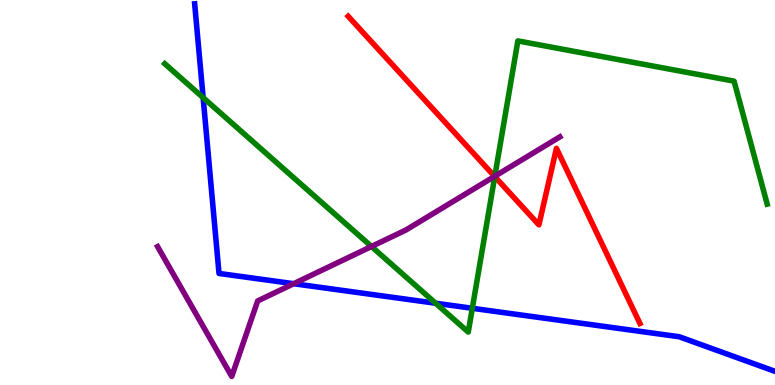[{'lines': ['blue', 'red'], 'intersections': []}, {'lines': ['green', 'red'], 'intersections': [{'x': 6.38, 'y': 5.41}]}, {'lines': ['purple', 'red'], 'intersections': [{'x': 6.38, 'y': 5.42}]}, {'lines': ['blue', 'green'], 'intersections': [{'x': 2.62, 'y': 7.46}, {'x': 5.62, 'y': 2.12}, {'x': 6.09, 'y': 1.99}]}, {'lines': ['blue', 'purple'], 'intersections': [{'x': 3.79, 'y': 2.63}]}, {'lines': ['green', 'purple'], 'intersections': [{'x': 4.79, 'y': 3.6}, {'x': 6.38, 'y': 5.42}]}]